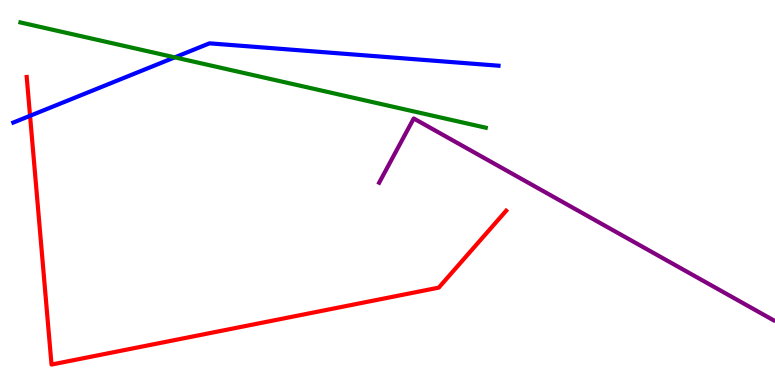[{'lines': ['blue', 'red'], 'intersections': [{'x': 0.388, 'y': 6.99}]}, {'lines': ['green', 'red'], 'intersections': []}, {'lines': ['purple', 'red'], 'intersections': []}, {'lines': ['blue', 'green'], 'intersections': [{'x': 2.26, 'y': 8.51}]}, {'lines': ['blue', 'purple'], 'intersections': []}, {'lines': ['green', 'purple'], 'intersections': []}]